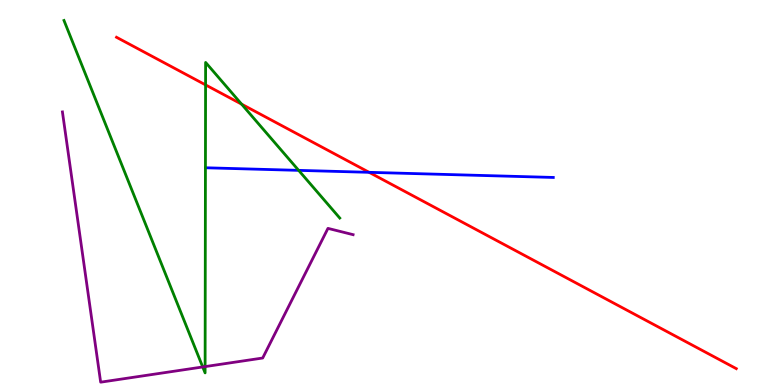[{'lines': ['blue', 'red'], 'intersections': [{'x': 4.76, 'y': 5.52}]}, {'lines': ['green', 'red'], 'intersections': [{'x': 2.65, 'y': 7.8}, {'x': 3.12, 'y': 7.3}]}, {'lines': ['purple', 'red'], 'intersections': []}, {'lines': ['blue', 'green'], 'intersections': [{'x': 3.85, 'y': 5.58}]}, {'lines': ['blue', 'purple'], 'intersections': []}, {'lines': ['green', 'purple'], 'intersections': [{'x': 2.62, 'y': 0.469}, {'x': 2.65, 'y': 0.478}]}]